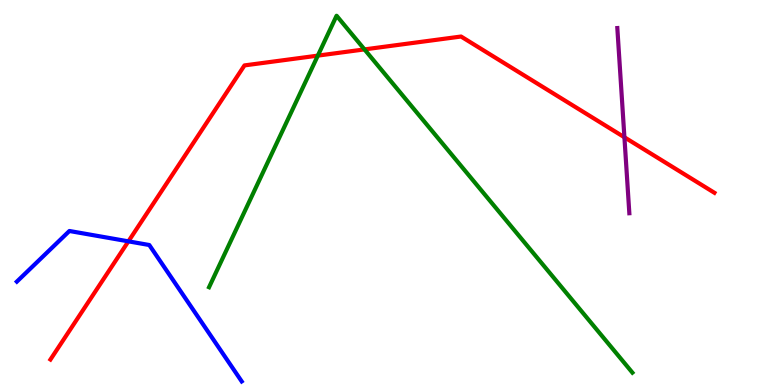[{'lines': ['blue', 'red'], 'intersections': [{'x': 1.66, 'y': 3.73}]}, {'lines': ['green', 'red'], 'intersections': [{'x': 4.1, 'y': 8.56}, {'x': 4.7, 'y': 8.72}]}, {'lines': ['purple', 'red'], 'intersections': [{'x': 8.06, 'y': 6.43}]}, {'lines': ['blue', 'green'], 'intersections': []}, {'lines': ['blue', 'purple'], 'intersections': []}, {'lines': ['green', 'purple'], 'intersections': []}]